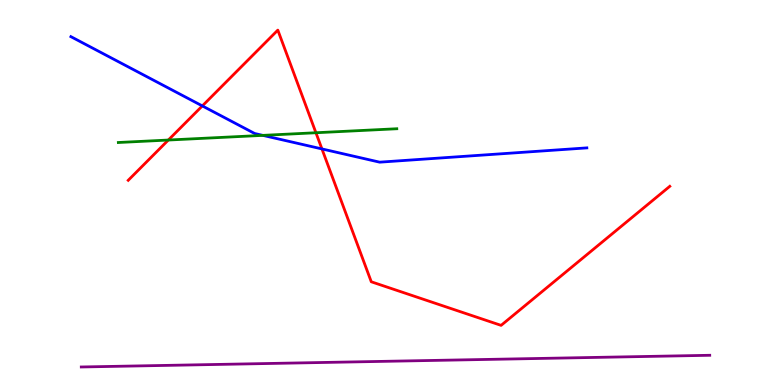[{'lines': ['blue', 'red'], 'intersections': [{'x': 2.61, 'y': 7.25}, {'x': 4.15, 'y': 6.13}]}, {'lines': ['green', 'red'], 'intersections': [{'x': 2.17, 'y': 6.36}, {'x': 4.08, 'y': 6.55}]}, {'lines': ['purple', 'red'], 'intersections': []}, {'lines': ['blue', 'green'], 'intersections': [{'x': 3.39, 'y': 6.48}]}, {'lines': ['blue', 'purple'], 'intersections': []}, {'lines': ['green', 'purple'], 'intersections': []}]